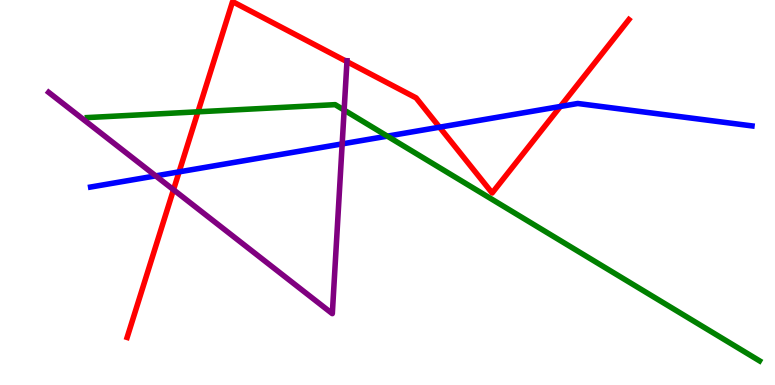[{'lines': ['blue', 'red'], 'intersections': [{'x': 2.31, 'y': 5.54}, {'x': 5.67, 'y': 6.7}, {'x': 7.23, 'y': 7.23}]}, {'lines': ['green', 'red'], 'intersections': [{'x': 2.55, 'y': 7.1}]}, {'lines': ['purple', 'red'], 'intersections': [{'x': 2.24, 'y': 5.07}, {'x': 4.48, 'y': 8.4}]}, {'lines': ['blue', 'green'], 'intersections': [{'x': 5.0, 'y': 6.46}]}, {'lines': ['blue', 'purple'], 'intersections': [{'x': 2.01, 'y': 5.43}, {'x': 4.42, 'y': 6.26}]}, {'lines': ['green', 'purple'], 'intersections': [{'x': 4.44, 'y': 7.14}]}]